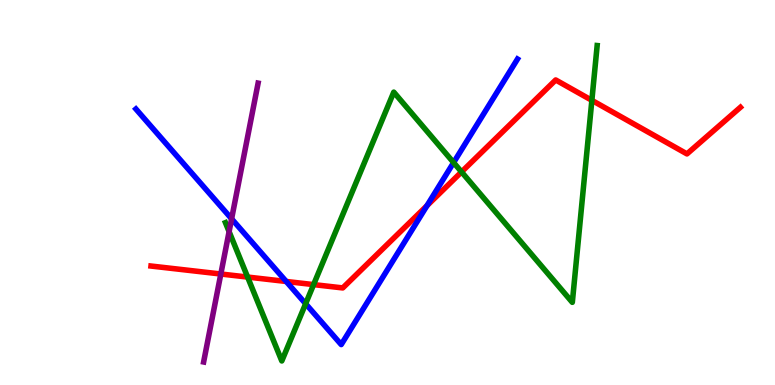[{'lines': ['blue', 'red'], 'intersections': [{'x': 3.69, 'y': 2.69}, {'x': 5.51, 'y': 4.66}]}, {'lines': ['green', 'red'], 'intersections': [{'x': 3.2, 'y': 2.8}, {'x': 4.05, 'y': 2.61}, {'x': 5.96, 'y': 5.53}, {'x': 7.64, 'y': 7.39}]}, {'lines': ['purple', 'red'], 'intersections': [{'x': 2.85, 'y': 2.88}]}, {'lines': ['blue', 'green'], 'intersections': [{'x': 3.94, 'y': 2.11}, {'x': 5.85, 'y': 5.78}]}, {'lines': ['blue', 'purple'], 'intersections': [{'x': 2.99, 'y': 4.32}]}, {'lines': ['green', 'purple'], 'intersections': [{'x': 2.96, 'y': 3.98}]}]